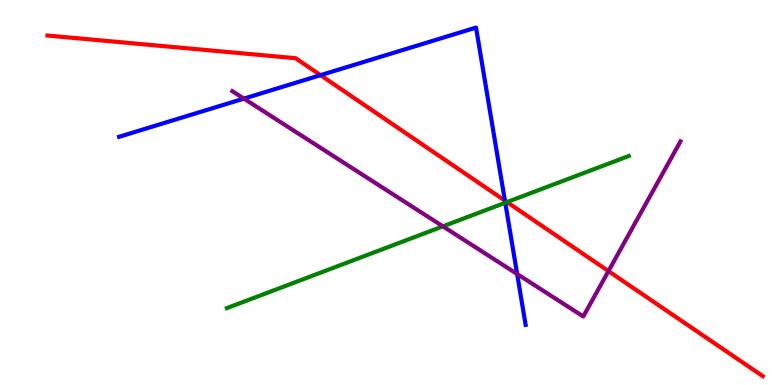[{'lines': ['blue', 'red'], 'intersections': [{'x': 4.14, 'y': 8.05}, {'x': 6.51, 'y': 4.79}]}, {'lines': ['green', 'red'], 'intersections': [{'x': 6.54, 'y': 4.75}]}, {'lines': ['purple', 'red'], 'intersections': [{'x': 7.85, 'y': 2.96}]}, {'lines': ['blue', 'green'], 'intersections': [{'x': 6.52, 'y': 4.73}]}, {'lines': ['blue', 'purple'], 'intersections': [{'x': 3.15, 'y': 7.44}, {'x': 6.67, 'y': 2.88}]}, {'lines': ['green', 'purple'], 'intersections': [{'x': 5.71, 'y': 4.12}]}]